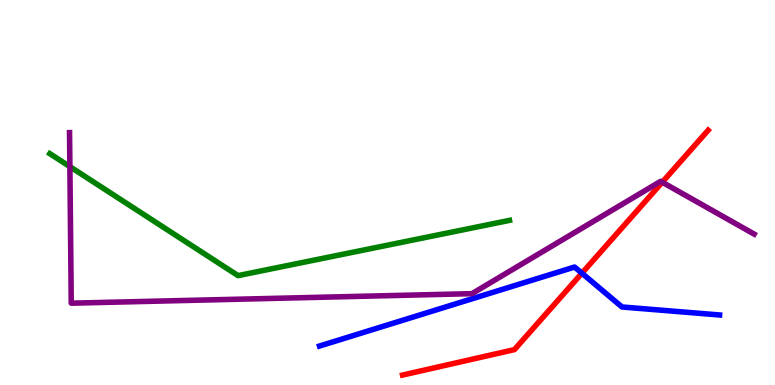[{'lines': ['blue', 'red'], 'intersections': [{'x': 7.51, 'y': 2.9}]}, {'lines': ['green', 'red'], 'intersections': []}, {'lines': ['purple', 'red'], 'intersections': [{'x': 8.55, 'y': 5.27}]}, {'lines': ['blue', 'green'], 'intersections': []}, {'lines': ['blue', 'purple'], 'intersections': []}, {'lines': ['green', 'purple'], 'intersections': [{'x': 0.902, 'y': 5.67}]}]